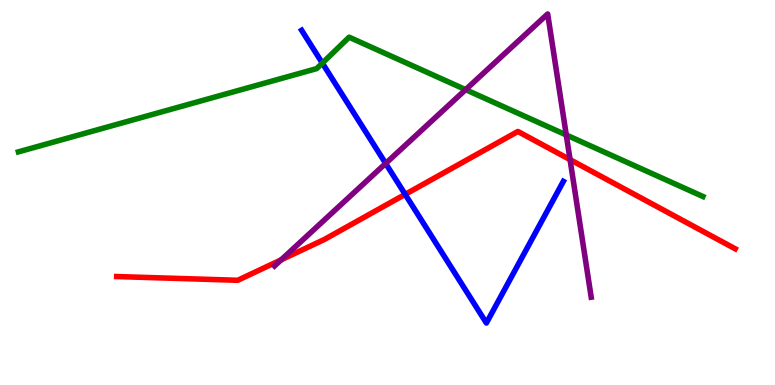[{'lines': ['blue', 'red'], 'intersections': [{'x': 5.23, 'y': 4.95}]}, {'lines': ['green', 'red'], 'intersections': []}, {'lines': ['purple', 'red'], 'intersections': [{'x': 3.63, 'y': 3.25}, {'x': 7.36, 'y': 5.85}]}, {'lines': ['blue', 'green'], 'intersections': [{'x': 4.16, 'y': 8.36}]}, {'lines': ['blue', 'purple'], 'intersections': [{'x': 4.98, 'y': 5.75}]}, {'lines': ['green', 'purple'], 'intersections': [{'x': 6.01, 'y': 7.67}, {'x': 7.31, 'y': 6.49}]}]